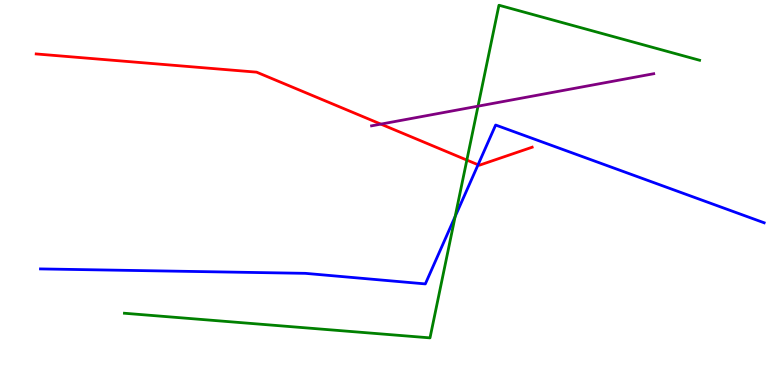[{'lines': ['blue', 'red'], 'intersections': [{'x': 6.17, 'y': 5.72}]}, {'lines': ['green', 'red'], 'intersections': [{'x': 6.02, 'y': 5.84}]}, {'lines': ['purple', 'red'], 'intersections': [{'x': 4.91, 'y': 6.78}]}, {'lines': ['blue', 'green'], 'intersections': [{'x': 5.87, 'y': 4.38}]}, {'lines': ['blue', 'purple'], 'intersections': []}, {'lines': ['green', 'purple'], 'intersections': [{'x': 6.17, 'y': 7.24}]}]